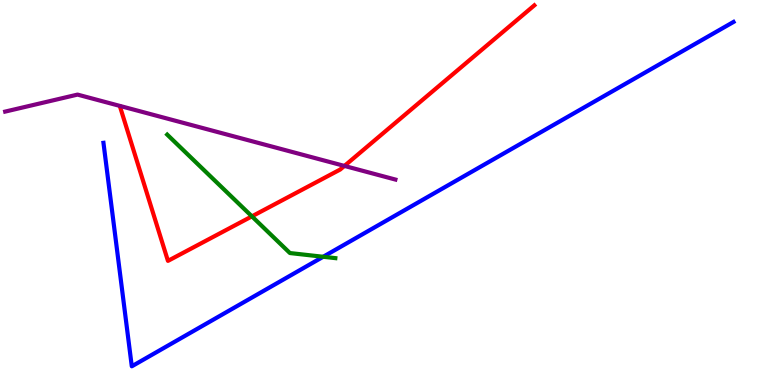[{'lines': ['blue', 'red'], 'intersections': []}, {'lines': ['green', 'red'], 'intersections': [{'x': 3.25, 'y': 4.38}]}, {'lines': ['purple', 'red'], 'intersections': [{'x': 4.44, 'y': 5.69}]}, {'lines': ['blue', 'green'], 'intersections': [{'x': 4.17, 'y': 3.33}]}, {'lines': ['blue', 'purple'], 'intersections': []}, {'lines': ['green', 'purple'], 'intersections': []}]